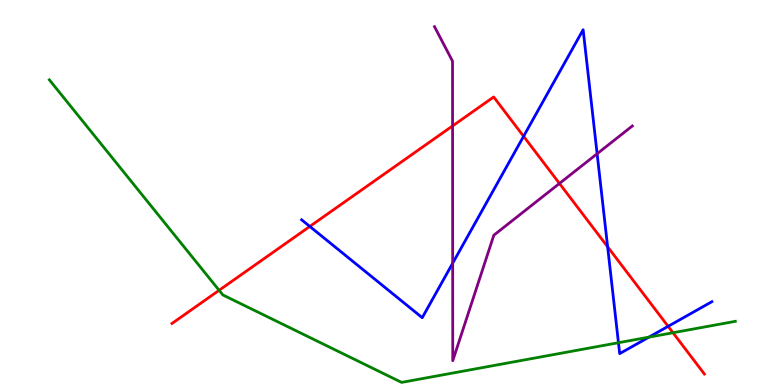[{'lines': ['blue', 'red'], 'intersections': [{'x': 4.0, 'y': 4.12}, {'x': 6.76, 'y': 6.46}, {'x': 7.84, 'y': 3.59}, {'x': 8.62, 'y': 1.52}]}, {'lines': ['green', 'red'], 'intersections': [{'x': 2.83, 'y': 2.46}, {'x': 8.68, 'y': 1.36}]}, {'lines': ['purple', 'red'], 'intersections': [{'x': 5.84, 'y': 6.73}, {'x': 7.22, 'y': 5.23}]}, {'lines': ['blue', 'green'], 'intersections': [{'x': 7.98, 'y': 1.1}, {'x': 8.37, 'y': 1.24}]}, {'lines': ['blue', 'purple'], 'intersections': [{'x': 5.84, 'y': 3.16}, {'x': 7.7, 'y': 6.01}]}, {'lines': ['green', 'purple'], 'intersections': []}]